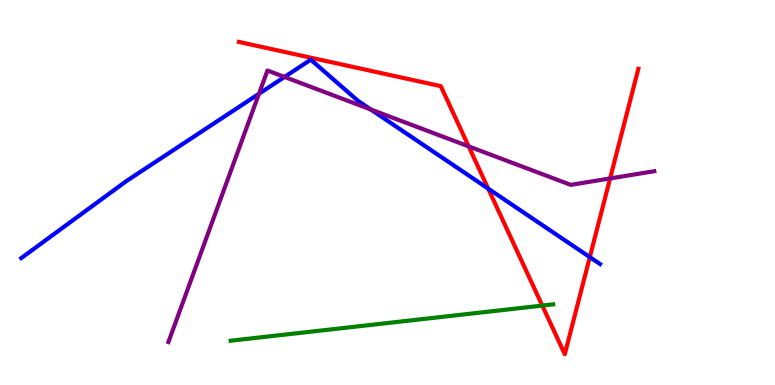[{'lines': ['blue', 'red'], 'intersections': [{'x': 6.3, 'y': 5.1}, {'x': 7.61, 'y': 3.32}]}, {'lines': ['green', 'red'], 'intersections': [{'x': 7.0, 'y': 2.06}]}, {'lines': ['purple', 'red'], 'intersections': [{'x': 6.05, 'y': 6.2}, {'x': 7.87, 'y': 5.37}]}, {'lines': ['blue', 'green'], 'intersections': []}, {'lines': ['blue', 'purple'], 'intersections': [{'x': 3.34, 'y': 7.56}, {'x': 3.67, 'y': 8.0}, {'x': 4.78, 'y': 7.16}]}, {'lines': ['green', 'purple'], 'intersections': []}]